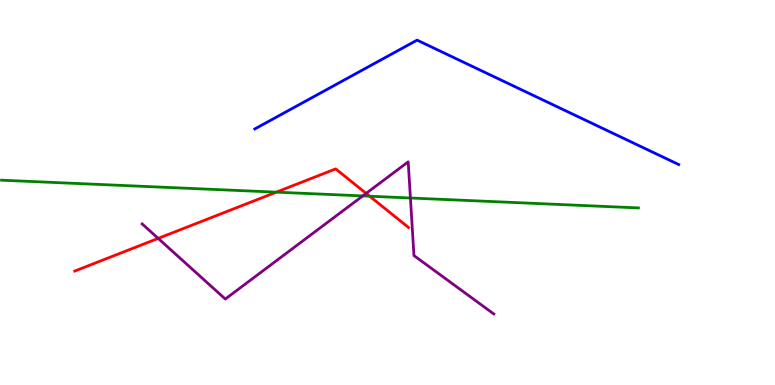[{'lines': ['blue', 'red'], 'intersections': []}, {'lines': ['green', 'red'], 'intersections': [{'x': 3.57, 'y': 5.01}, {'x': 4.77, 'y': 4.9}]}, {'lines': ['purple', 'red'], 'intersections': [{'x': 2.04, 'y': 3.81}, {'x': 4.72, 'y': 4.98}]}, {'lines': ['blue', 'green'], 'intersections': []}, {'lines': ['blue', 'purple'], 'intersections': []}, {'lines': ['green', 'purple'], 'intersections': [{'x': 4.68, 'y': 4.91}, {'x': 5.3, 'y': 4.86}]}]